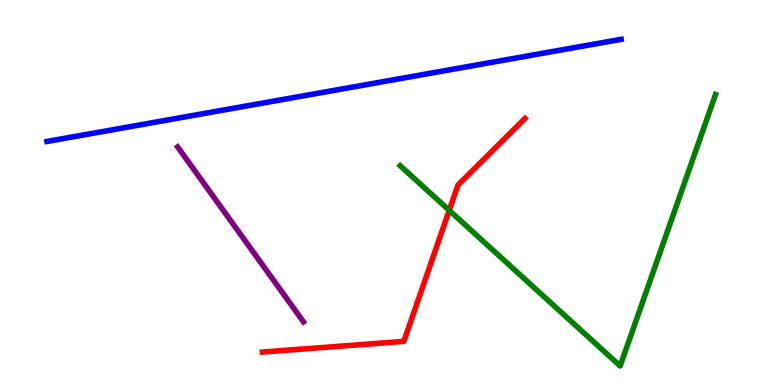[{'lines': ['blue', 'red'], 'intersections': []}, {'lines': ['green', 'red'], 'intersections': [{'x': 5.8, 'y': 4.54}]}, {'lines': ['purple', 'red'], 'intersections': []}, {'lines': ['blue', 'green'], 'intersections': []}, {'lines': ['blue', 'purple'], 'intersections': []}, {'lines': ['green', 'purple'], 'intersections': []}]